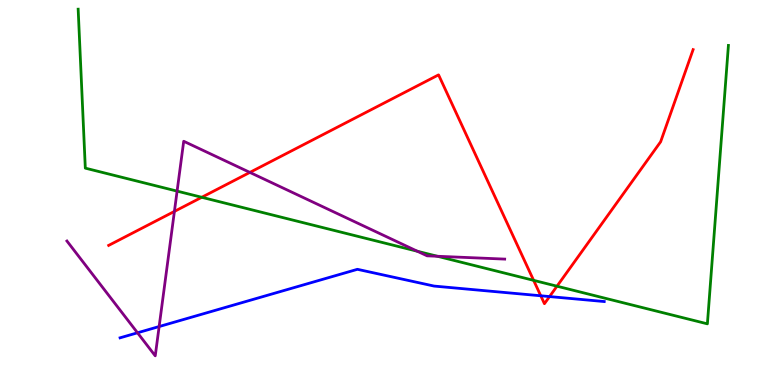[{'lines': ['blue', 'red'], 'intersections': [{'x': 6.98, 'y': 2.32}, {'x': 7.09, 'y': 2.3}]}, {'lines': ['green', 'red'], 'intersections': [{'x': 2.6, 'y': 4.88}, {'x': 6.89, 'y': 2.72}, {'x': 7.19, 'y': 2.57}]}, {'lines': ['purple', 'red'], 'intersections': [{'x': 2.25, 'y': 4.51}, {'x': 3.22, 'y': 5.52}]}, {'lines': ['blue', 'green'], 'intersections': []}, {'lines': ['blue', 'purple'], 'intersections': [{'x': 1.77, 'y': 1.36}, {'x': 2.05, 'y': 1.52}]}, {'lines': ['green', 'purple'], 'intersections': [{'x': 2.29, 'y': 5.04}, {'x': 5.39, 'y': 3.47}, {'x': 5.64, 'y': 3.34}]}]